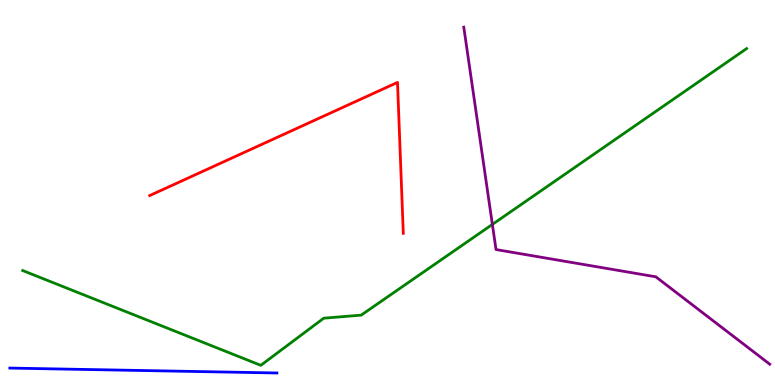[{'lines': ['blue', 'red'], 'intersections': []}, {'lines': ['green', 'red'], 'intersections': []}, {'lines': ['purple', 'red'], 'intersections': []}, {'lines': ['blue', 'green'], 'intersections': []}, {'lines': ['blue', 'purple'], 'intersections': []}, {'lines': ['green', 'purple'], 'intersections': [{'x': 6.35, 'y': 4.17}]}]